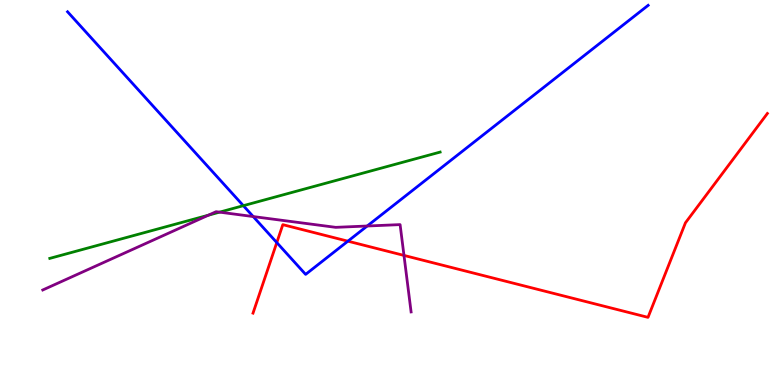[{'lines': ['blue', 'red'], 'intersections': [{'x': 3.57, 'y': 3.7}, {'x': 4.49, 'y': 3.74}]}, {'lines': ['green', 'red'], 'intersections': []}, {'lines': ['purple', 'red'], 'intersections': [{'x': 5.21, 'y': 3.37}]}, {'lines': ['blue', 'green'], 'intersections': [{'x': 3.14, 'y': 4.66}]}, {'lines': ['blue', 'purple'], 'intersections': [{'x': 3.27, 'y': 4.38}, {'x': 4.74, 'y': 4.13}]}, {'lines': ['green', 'purple'], 'intersections': [{'x': 2.69, 'y': 4.41}, {'x': 2.83, 'y': 4.49}]}]